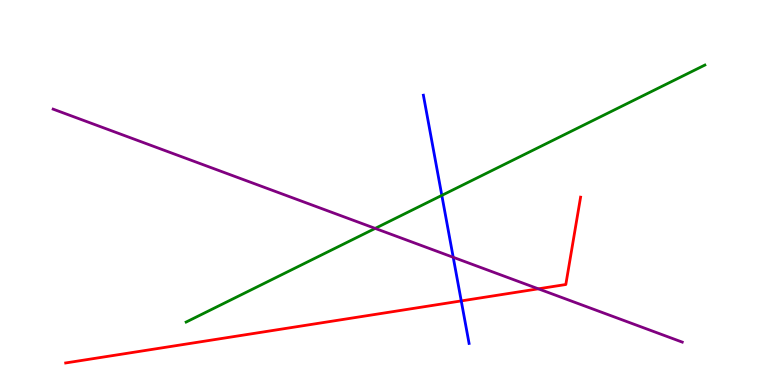[{'lines': ['blue', 'red'], 'intersections': [{'x': 5.95, 'y': 2.18}]}, {'lines': ['green', 'red'], 'intersections': []}, {'lines': ['purple', 'red'], 'intersections': [{'x': 6.95, 'y': 2.5}]}, {'lines': ['blue', 'green'], 'intersections': [{'x': 5.7, 'y': 4.93}]}, {'lines': ['blue', 'purple'], 'intersections': [{'x': 5.85, 'y': 3.32}]}, {'lines': ['green', 'purple'], 'intersections': [{'x': 4.84, 'y': 4.07}]}]